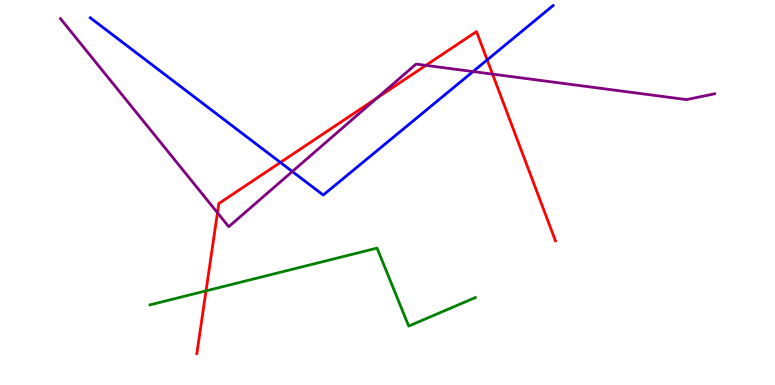[{'lines': ['blue', 'red'], 'intersections': [{'x': 3.62, 'y': 5.78}, {'x': 6.29, 'y': 8.44}]}, {'lines': ['green', 'red'], 'intersections': [{'x': 2.66, 'y': 2.45}]}, {'lines': ['purple', 'red'], 'intersections': [{'x': 2.81, 'y': 4.47}, {'x': 4.87, 'y': 7.46}, {'x': 5.5, 'y': 8.3}, {'x': 6.36, 'y': 8.07}]}, {'lines': ['blue', 'green'], 'intersections': []}, {'lines': ['blue', 'purple'], 'intersections': [{'x': 3.77, 'y': 5.55}, {'x': 6.1, 'y': 8.14}]}, {'lines': ['green', 'purple'], 'intersections': []}]